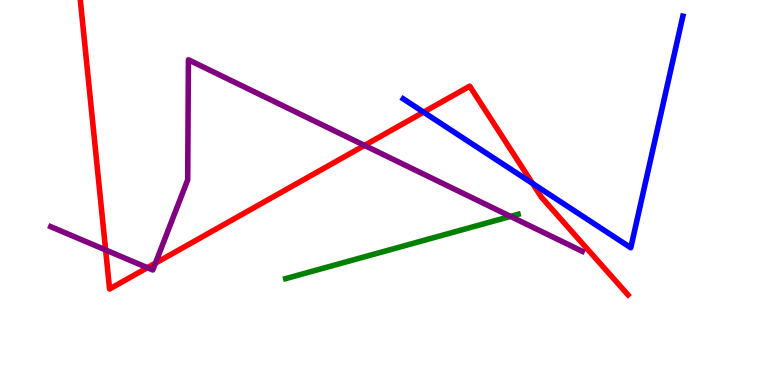[{'lines': ['blue', 'red'], 'intersections': [{'x': 5.47, 'y': 7.09}, {'x': 6.87, 'y': 5.24}]}, {'lines': ['green', 'red'], 'intersections': []}, {'lines': ['purple', 'red'], 'intersections': [{'x': 1.36, 'y': 3.51}, {'x': 1.9, 'y': 3.05}, {'x': 2.01, 'y': 3.16}, {'x': 4.7, 'y': 6.22}]}, {'lines': ['blue', 'green'], 'intersections': []}, {'lines': ['blue', 'purple'], 'intersections': []}, {'lines': ['green', 'purple'], 'intersections': [{'x': 6.59, 'y': 4.38}]}]